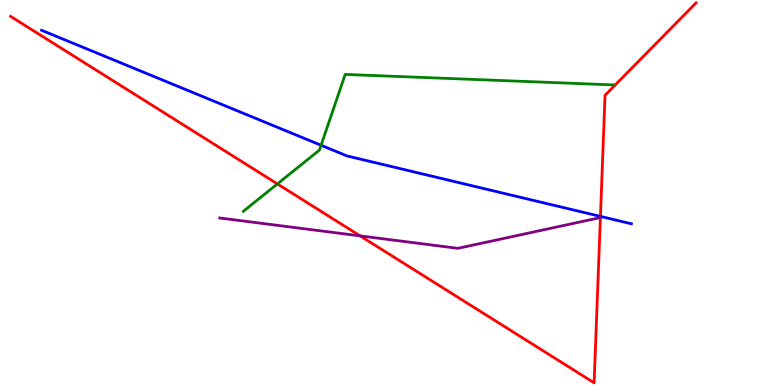[{'lines': ['blue', 'red'], 'intersections': [{'x': 7.75, 'y': 4.38}]}, {'lines': ['green', 'red'], 'intersections': [{'x': 3.58, 'y': 5.22}]}, {'lines': ['purple', 'red'], 'intersections': [{'x': 4.65, 'y': 3.87}]}, {'lines': ['blue', 'green'], 'intersections': [{'x': 4.14, 'y': 6.23}]}, {'lines': ['blue', 'purple'], 'intersections': []}, {'lines': ['green', 'purple'], 'intersections': []}]